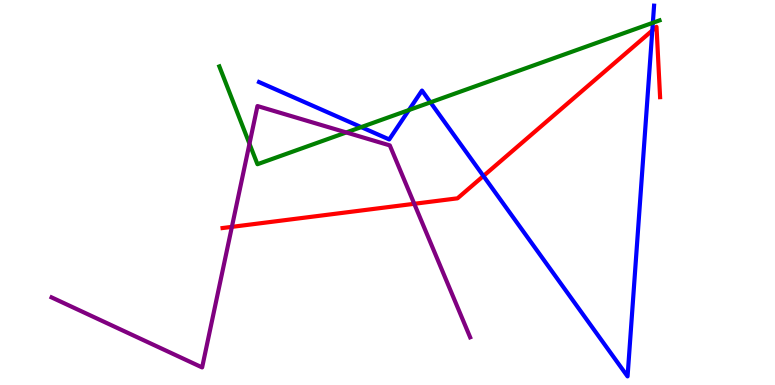[{'lines': ['blue', 'red'], 'intersections': [{'x': 6.24, 'y': 5.43}, {'x': 8.42, 'y': 9.21}]}, {'lines': ['green', 'red'], 'intersections': []}, {'lines': ['purple', 'red'], 'intersections': [{'x': 2.99, 'y': 4.11}, {'x': 5.35, 'y': 4.71}]}, {'lines': ['blue', 'green'], 'intersections': [{'x': 4.66, 'y': 6.7}, {'x': 5.28, 'y': 7.14}, {'x': 5.55, 'y': 7.34}, {'x': 8.42, 'y': 9.41}]}, {'lines': ['blue', 'purple'], 'intersections': []}, {'lines': ['green', 'purple'], 'intersections': [{'x': 3.22, 'y': 6.27}, {'x': 4.47, 'y': 6.56}]}]